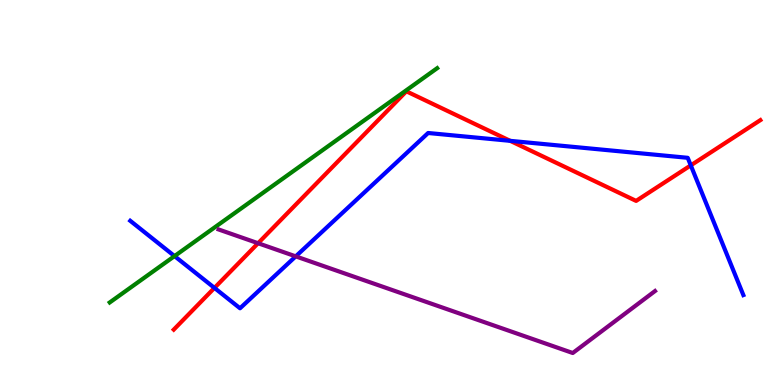[{'lines': ['blue', 'red'], 'intersections': [{'x': 2.77, 'y': 2.52}, {'x': 6.58, 'y': 6.34}, {'x': 8.91, 'y': 5.7}]}, {'lines': ['green', 'red'], 'intersections': []}, {'lines': ['purple', 'red'], 'intersections': [{'x': 3.33, 'y': 3.68}]}, {'lines': ['blue', 'green'], 'intersections': [{'x': 2.25, 'y': 3.35}]}, {'lines': ['blue', 'purple'], 'intersections': [{'x': 3.82, 'y': 3.34}]}, {'lines': ['green', 'purple'], 'intersections': []}]